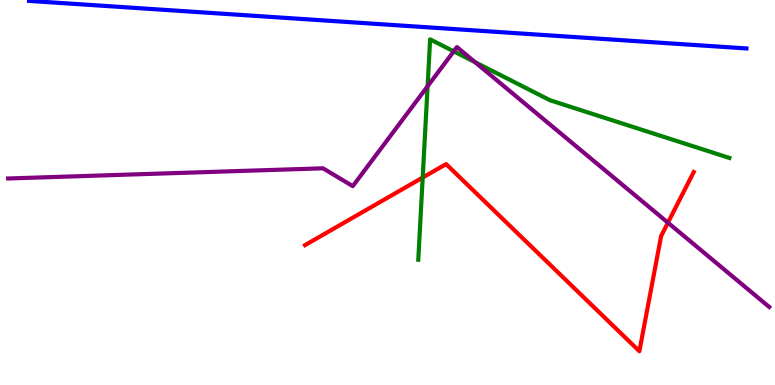[{'lines': ['blue', 'red'], 'intersections': []}, {'lines': ['green', 'red'], 'intersections': [{'x': 5.45, 'y': 5.39}]}, {'lines': ['purple', 'red'], 'intersections': [{'x': 8.62, 'y': 4.22}]}, {'lines': ['blue', 'green'], 'intersections': []}, {'lines': ['blue', 'purple'], 'intersections': []}, {'lines': ['green', 'purple'], 'intersections': [{'x': 5.52, 'y': 7.76}, {'x': 5.85, 'y': 8.67}, {'x': 6.13, 'y': 8.38}]}]